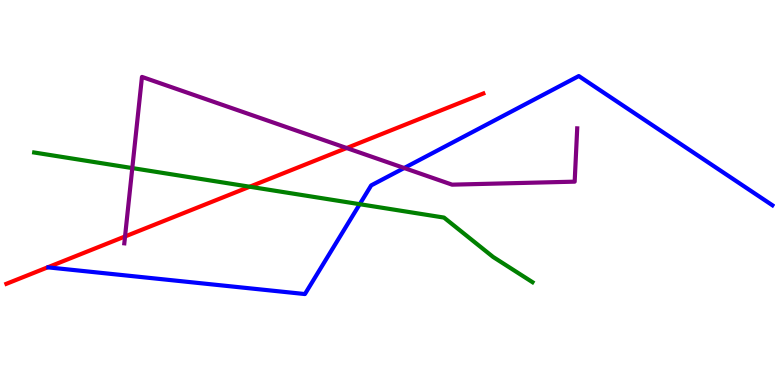[{'lines': ['blue', 'red'], 'intersections': []}, {'lines': ['green', 'red'], 'intersections': [{'x': 3.22, 'y': 5.15}]}, {'lines': ['purple', 'red'], 'intersections': [{'x': 1.61, 'y': 3.86}, {'x': 4.47, 'y': 6.16}]}, {'lines': ['blue', 'green'], 'intersections': [{'x': 4.64, 'y': 4.7}]}, {'lines': ['blue', 'purple'], 'intersections': [{'x': 5.22, 'y': 5.64}]}, {'lines': ['green', 'purple'], 'intersections': [{'x': 1.71, 'y': 5.63}]}]